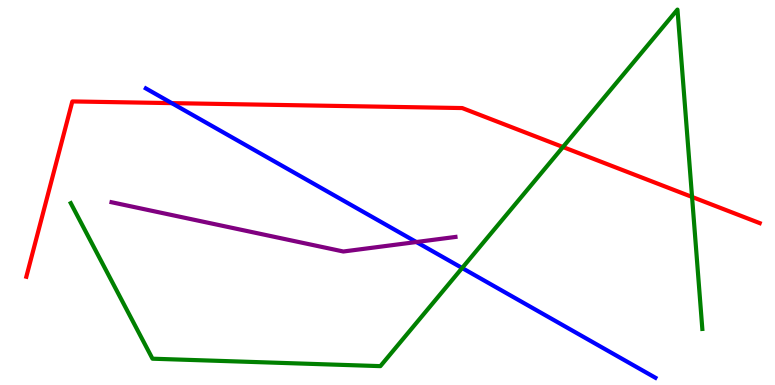[{'lines': ['blue', 'red'], 'intersections': [{'x': 2.22, 'y': 7.32}]}, {'lines': ['green', 'red'], 'intersections': [{'x': 7.26, 'y': 6.18}, {'x': 8.93, 'y': 4.88}]}, {'lines': ['purple', 'red'], 'intersections': []}, {'lines': ['blue', 'green'], 'intersections': [{'x': 5.96, 'y': 3.04}]}, {'lines': ['blue', 'purple'], 'intersections': [{'x': 5.37, 'y': 3.71}]}, {'lines': ['green', 'purple'], 'intersections': []}]